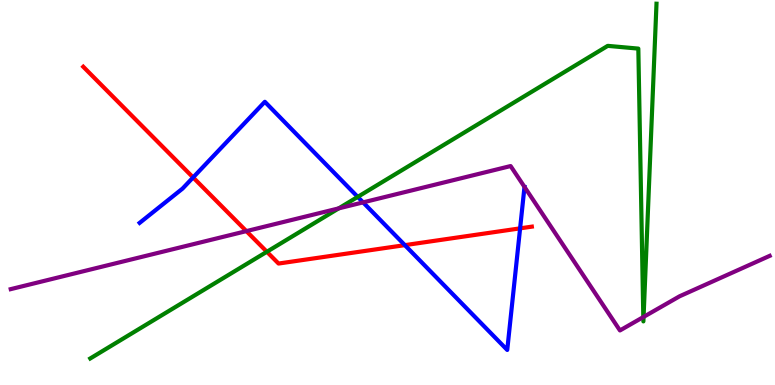[{'lines': ['blue', 'red'], 'intersections': [{'x': 2.49, 'y': 5.39}, {'x': 5.22, 'y': 3.63}, {'x': 6.71, 'y': 4.07}]}, {'lines': ['green', 'red'], 'intersections': [{'x': 3.44, 'y': 3.46}]}, {'lines': ['purple', 'red'], 'intersections': [{'x': 3.18, 'y': 4.0}]}, {'lines': ['blue', 'green'], 'intersections': [{'x': 4.62, 'y': 4.89}]}, {'lines': ['blue', 'purple'], 'intersections': [{'x': 4.68, 'y': 4.74}, {'x': 6.77, 'y': 5.15}]}, {'lines': ['green', 'purple'], 'intersections': [{'x': 4.37, 'y': 4.59}, {'x': 8.3, 'y': 1.76}, {'x': 8.3, 'y': 1.77}]}]